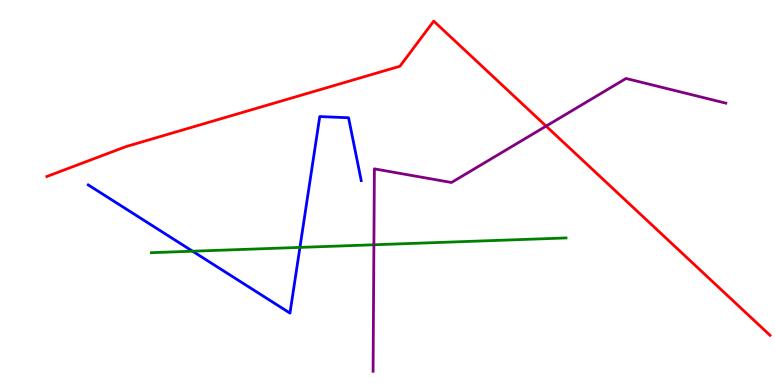[{'lines': ['blue', 'red'], 'intersections': []}, {'lines': ['green', 'red'], 'intersections': []}, {'lines': ['purple', 'red'], 'intersections': [{'x': 7.05, 'y': 6.72}]}, {'lines': ['blue', 'green'], 'intersections': [{'x': 2.49, 'y': 3.47}, {'x': 3.87, 'y': 3.57}]}, {'lines': ['blue', 'purple'], 'intersections': []}, {'lines': ['green', 'purple'], 'intersections': [{'x': 4.82, 'y': 3.64}]}]